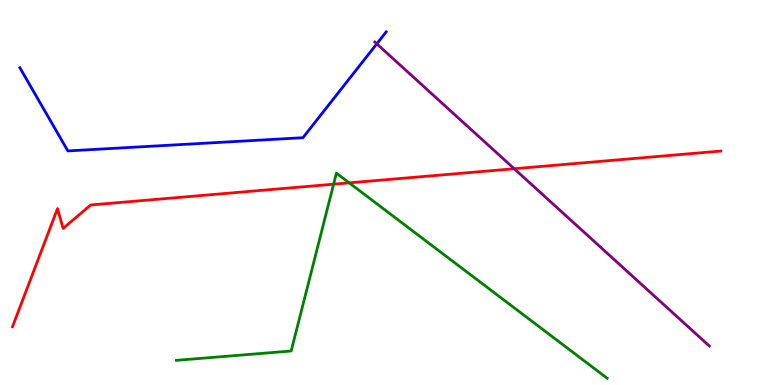[{'lines': ['blue', 'red'], 'intersections': []}, {'lines': ['green', 'red'], 'intersections': [{'x': 4.3, 'y': 5.22}, {'x': 4.51, 'y': 5.25}]}, {'lines': ['purple', 'red'], 'intersections': [{'x': 6.64, 'y': 5.62}]}, {'lines': ['blue', 'green'], 'intersections': []}, {'lines': ['blue', 'purple'], 'intersections': [{'x': 4.86, 'y': 8.86}]}, {'lines': ['green', 'purple'], 'intersections': []}]